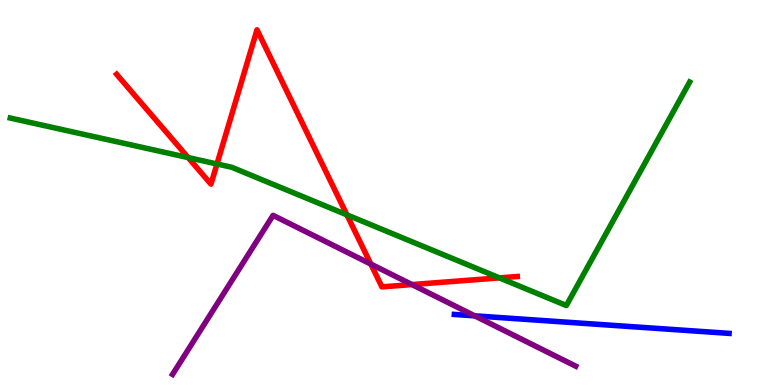[{'lines': ['blue', 'red'], 'intersections': []}, {'lines': ['green', 'red'], 'intersections': [{'x': 2.43, 'y': 5.91}, {'x': 2.8, 'y': 5.74}, {'x': 4.48, 'y': 4.42}, {'x': 6.44, 'y': 2.78}]}, {'lines': ['purple', 'red'], 'intersections': [{'x': 4.78, 'y': 3.14}, {'x': 5.32, 'y': 2.61}]}, {'lines': ['blue', 'green'], 'intersections': []}, {'lines': ['blue', 'purple'], 'intersections': [{'x': 6.13, 'y': 1.8}]}, {'lines': ['green', 'purple'], 'intersections': []}]